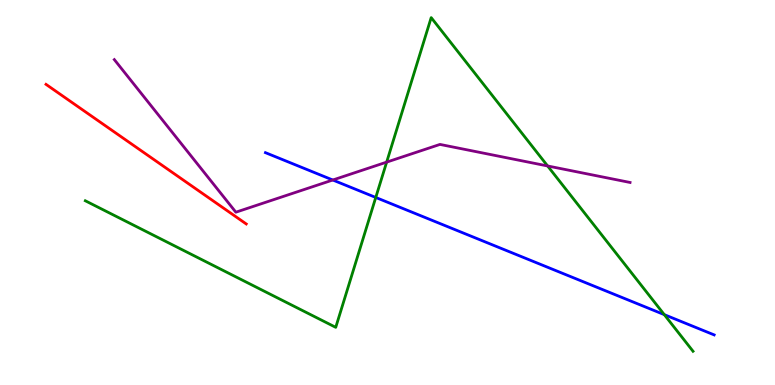[{'lines': ['blue', 'red'], 'intersections': []}, {'lines': ['green', 'red'], 'intersections': []}, {'lines': ['purple', 'red'], 'intersections': []}, {'lines': ['blue', 'green'], 'intersections': [{'x': 4.85, 'y': 4.87}, {'x': 8.57, 'y': 1.83}]}, {'lines': ['blue', 'purple'], 'intersections': [{'x': 4.29, 'y': 5.32}]}, {'lines': ['green', 'purple'], 'intersections': [{'x': 4.99, 'y': 5.79}, {'x': 7.07, 'y': 5.69}]}]